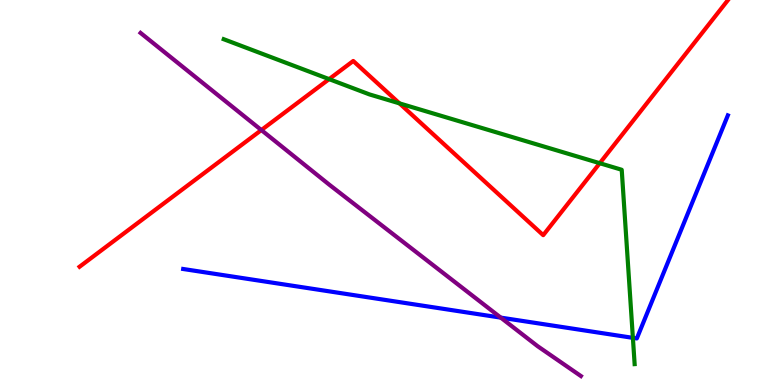[{'lines': ['blue', 'red'], 'intersections': []}, {'lines': ['green', 'red'], 'intersections': [{'x': 4.25, 'y': 7.94}, {'x': 5.15, 'y': 7.31}, {'x': 7.74, 'y': 5.76}]}, {'lines': ['purple', 'red'], 'intersections': [{'x': 3.37, 'y': 6.62}]}, {'lines': ['blue', 'green'], 'intersections': [{'x': 8.17, 'y': 1.22}]}, {'lines': ['blue', 'purple'], 'intersections': [{'x': 6.46, 'y': 1.75}]}, {'lines': ['green', 'purple'], 'intersections': []}]